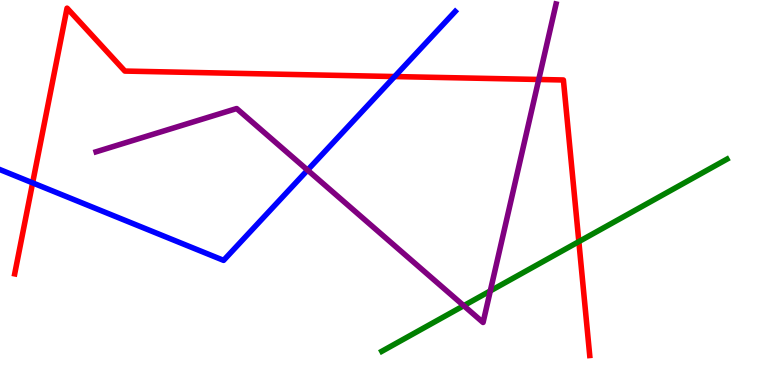[{'lines': ['blue', 'red'], 'intersections': [{'x': 0.421, 'y': 5.25}, {'x': 5.09, 'y': 8.01}]}, {'lines': ['green', 'red'], 'intersections': [{'x': 7.47, 'y': 3.72}]}, {'lines': ['purple', 'red'], 'intersections': [{'x': 6.95, 'y': 7.94}]}, {'lines': ['blue', 'green'], 'intersections': []}, {'lines': ['blue', 'purple'], 'intersections': [{'x': 3.97, 'y': 5.58}]}, {'lines': ['green', 'purple'], 'intersections': [{'x': 5.98, 'y': 2.06}, {'x': 6.33, 'y': 2.44}]}]